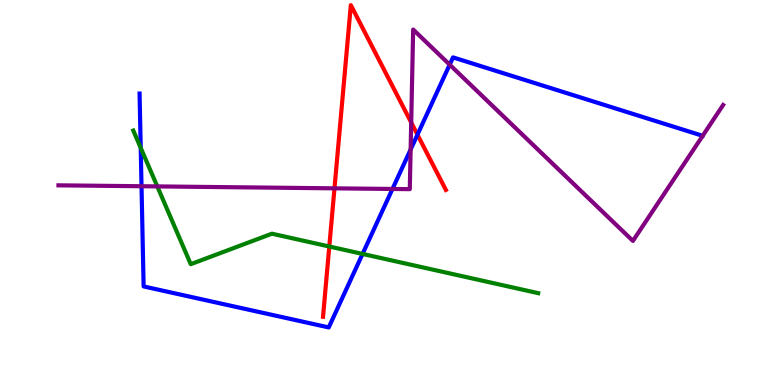[{'lines': ['blue', 'red'], 'intersections': [{'x': 5.39, 'y': 6.5}]}, {'lines': ['green', 'red'], 'intersections': [{'x': 4.25, 'y': 3.6}]}, {'lines': ['purple', 'red'], 'intersections': [{'x': 4.32, 'y': 5.11}, {'x': 5.31, 'y': 6.82}]}, {'lines': ['blue', 'green'], 'intersections': [{'x': 1.82, 'y': 6.16}, {'x': 4.68, 'y': 3.4}]}, {'lines': ['blue', 'purple'], 'intersections': [{'x': 1.83, 'y': 5.16}, {'x': 5.06, 'y': 5.09}, {'x': 5.3, 'y': 6.12}, {'x': 5.8, 'y': 8.32}]}, {'lines': ['green', 'purple'], 'intersections': [{'x': 2.03, 'y': 5.16}]}]